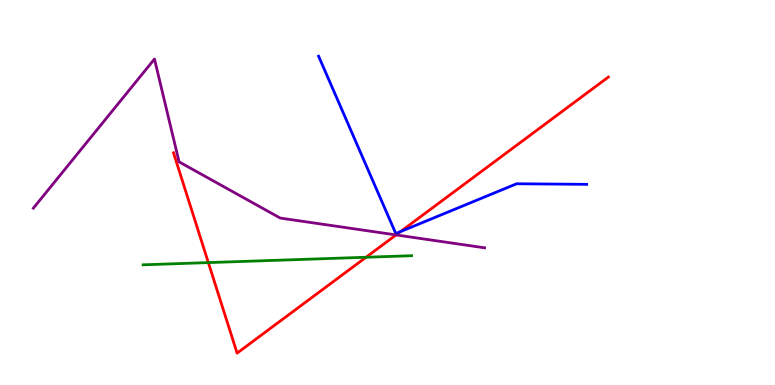[{'lines': ['blue', 'red'], 'intersections': [{'x': 5.17, 'y': 3.98}]}, {'lines': ['green', 'red'], 'intersections': [{'x': 2.69, 'y': 3.18}, {'x': 4.72, 'y': 3.32}]}, {'lines': ['purple', 'red'], 'intersections': [{'x': 5.11, 'y': 3.9}]}, {'lines': ['blue', 'green'], 'intersections': []}, {'lines': ['blue', 'purple'], 'intersections': []}, {'lines': ['green', 'purple'], 'intersections': []}]